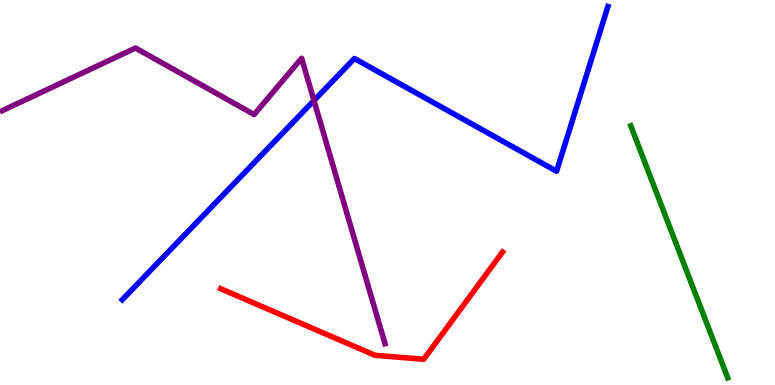[{'lines': ['blue', 'red'], 'intersections': []}, {'lines': ['green', 'red'], 'intersections': []}, {'lines': ['purple', 'red'], 'intersections': []}, {'lines': ['blue', 'green'], 'intersections': []}, {'lines': ['blue', 'purple'], 'intersections': [{'x': 4.05, 'y': 7.39}]}, {'lines': ['green', 'purple'], 'intersections': []}]